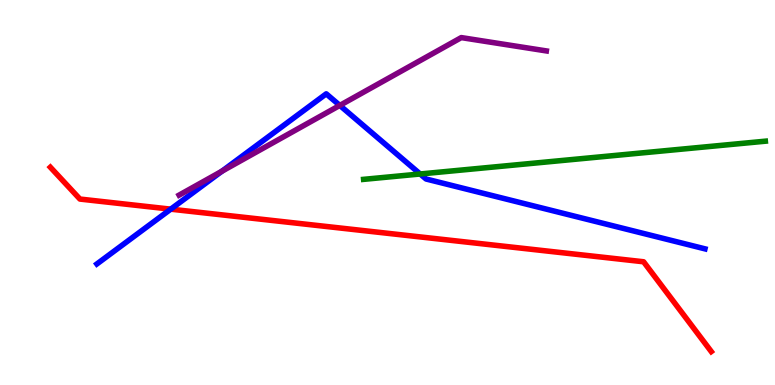[{'lines': ['blue', 'red'], 'intersections': [{'x': 2.2, 'y': 4.57}]}, {'lines': ['green', 'red'], 'intersections': []}, {'lines': ['purple', 'red'], 'intersections': []}, {'lines': ['blue', 'green'], 'intersections': [{'x': 5.42, 'y': 5.48}]}, {'lines': ['blue', 'purple'], 'intersections': [{'x': 2.86, 'y': 5.55}, {'x': 4.38, 'y': 7.26}]}, {'lines': ['green', 'purple'], 'intersections': []}]